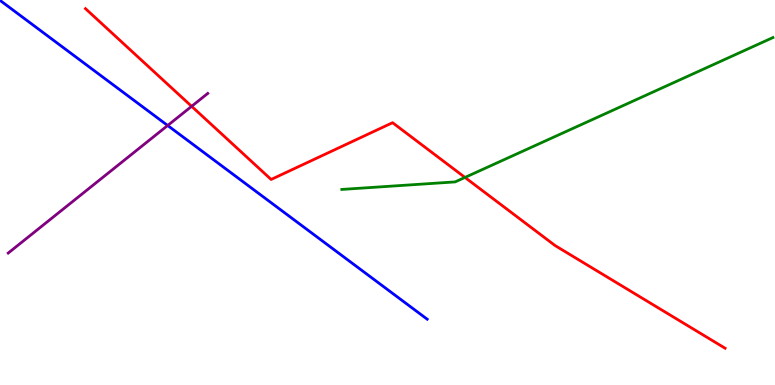[{'lines': ['blue', 'red'], 'intersections': []}, {'lines': ['green', 'red'], 'intersections': [{'x': 6.0, 'y': 5.39}]}, {'lines': ['purple', 'red'], 'intersections': [{'x': 2.47, 'y': 7.24}]}, {'lines': ['blue', 'green'], 'intersections': []}, {'lines': ['blue', 'purple'], 'intersections': [{'x': 2.16, 'y': 6.74}]}, {'lines': ['green', 'purple'], 'intersections': []}]